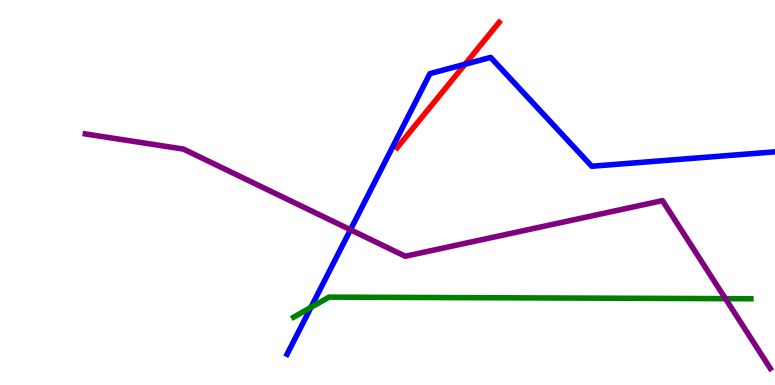[{'lines': ['blue', 'red'], 'intersections': [{'x': 6.0, 'y': 8.33}]}, {'lines': ['green', 'red'], 'intersections': []}, {'lines': ['purple', 'red'], 'intersections': []}, {'lines': ['blue', 'green'], 'intersections': [{'x': 4.01, 'y': 2.02}]}, {'lines': ['blue', 'purple'], 'intersections': [{'x': 4.52, 'y': 4.03}]}, {'lines': ['green', 'purple'], 'intersections': [{'x': 9.36, 'y': 2.24}]}]